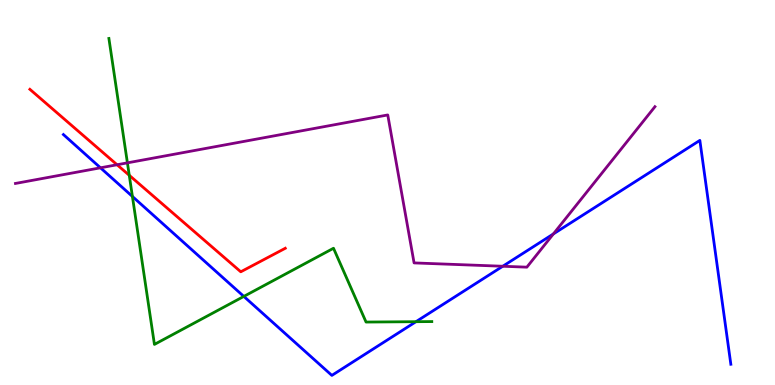[{'lines': ['blue', 'red'], 'intersections': []}, {'lines': ['green', 'red'], 'intersections': [{'x': 1.67, 'y': 5.45}]}, {'lines': ['purple', 'red'], 'intersections': [{'x': 1.51, 'y': 5.72}]}, {'lines': ['blue', 'green'], 'intersections': [{'x': 1.71, 'y': 4.9}, {'x': 3.15, 'y': 2.3}, {'x': 5.37, 'y': 1.64}]}, {'lines': ['blue', 'purple'], 'intersections': [{'x': 1.3, 'y': 5.64}, {'x': 6.49, 'y': 3.08}, {'x': 7.14, 'y': 3.92}]}, {'lines': ['green', 'purple'], 'intersections': [{'x': 1.64, 'y': 5.77}]}]